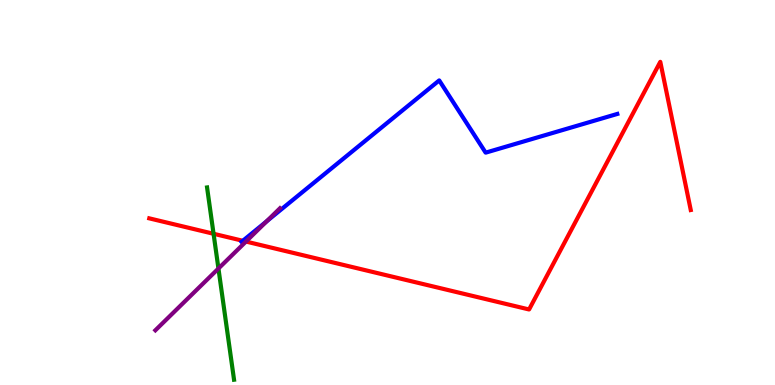[{'lines': ['blue', 'red'], 'intersections': [{'x': 3.13, 'y': 3.75}]}, {'lines': ['green', 'red'], 'intersections': [{'x': 2.76, 'y': 3.93}]}, {'lines': ['purple', 'red'], 'intersections': [{'x': 3.17, 'y': 3.73}]}, {'lines': ['blue', 'green'], 'intersections': []}, {'lines': ['blue', 'purple'], 'intersections': [{'x': 3.44, 'y': 4.25}]}, {'lines': ['green', 'purple'], 'intersections': [{'x': 2.82, 'y': 3.03}]}]